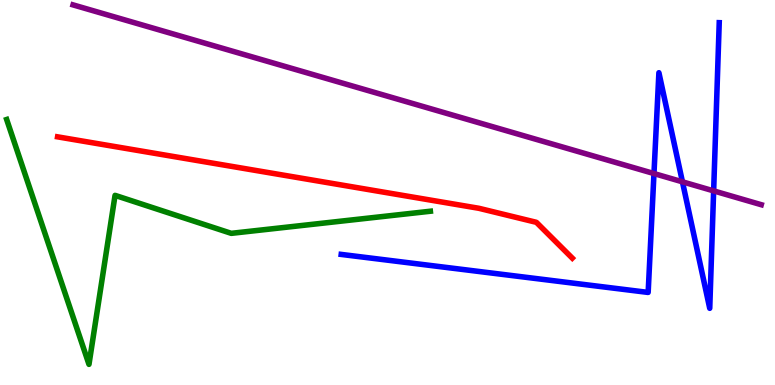[{'lines': ['blue', 'red'], 'intersections': []}, {'lines': ['green', 'red'], 'intersections': []}, {'lines': ['purple', 'red'], 'intersections': []}, {'lines': ['blue', 'green'], 'intersections': []}, {'lines': ['blue', 'purple'], 'intersections': [{'x': 8.44, 'y': 5.49}, {'x': 8.81, 'y': 5.28}, {'x': 9.21, 'y': 5.04}]}, {'lines': ['green', 'purple'], 'intersections': []}]